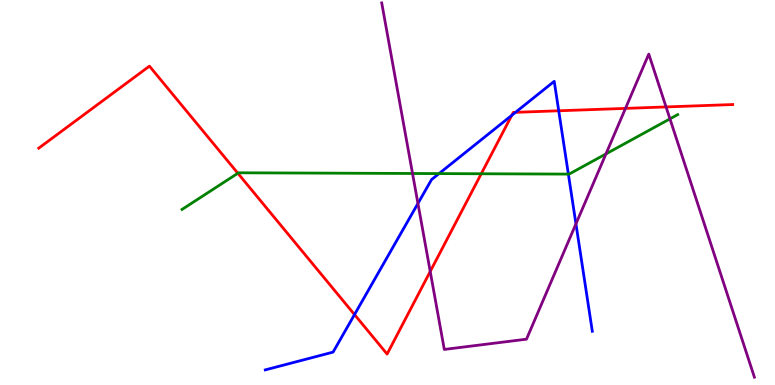[{'lines': ['blue', 'red'], 'intersections': [{'x': 4.57, 'y': 1.83}, {'x': 6.6, 'y': 7.0}, {'x': 6.65, 'y': 7.08}, {'x': 7.21, 'y': 7.12}]}, {'lines': ['green', 'red'], 'intersections': [{'x': 3.07, 'y': 5.5}, {'x': 6.21, 'y': 5.49}]}, {'lines': ['purple', 'red'], 'intersections': [{'x': 5.55, 'y': 2.95}, {'x': 8.07, 'y': 7.18}, {'x': 8.59, 'y': 7.22}]}, {'lines': ['blue', 'green'], 'intersections': [{'x': 5.67, 'y': 5.49}, {'x': 7.33, 'y': 5.48}]}, {'lines': ['blue', 'purple'], 'intersections': [{'x': 5.39, 'y': 4.72}, {'x': 7.43, 'y': 4.19}]}, {'lines': ['green', 'purple'], 'intersections': [{'x': 5.32, 'y': 5.49}, {'x': 7.82, 'y': 6.0}, {'x': 8.64, 'y': 6.91}]}]